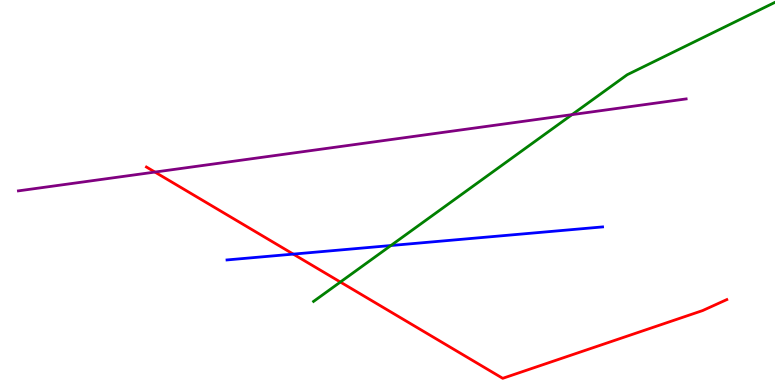[{'lines': ['blue', 'red'], 'intersections': [{'x': 3.78, 'y': 3.4}]}, {'lines': ['green', 'red'], 'intersections': [{'x': 4.39, 'y': 2.67}]}, {'lines': ['purple', 'red'], 'intersections': [{'x': 2.0, 'y': 5.53}]}, {'lines': ['blue', 'green'], 'intersections': [{'x': 5.04, 'y': 3.62}]}, {'lines': ['blue', 'purple'], 'intersections': []}, {'lines': ['green', 'purple'], 'intersections': [{'x': 7.38, 'y': 7.02}]}]